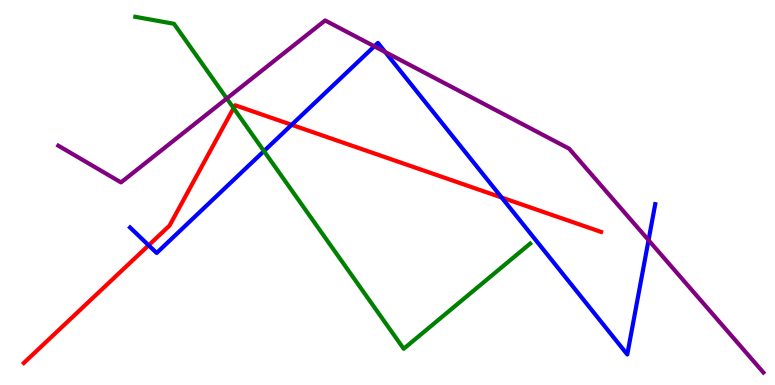[{'lines': ['blue', 'red'], 'intersections': [{'x': 1.92, 'y': 3.63}, {'x': 3.76, 'y': 6.76}, {'x': 6.47, 'y': 4.87}]}, {'lines': ['green', 'red'], 'intersections': [{'x': 3.01, 'y': 7.19}]}, {'lines': ['purple', 'red'], 'intersections': []}, {'lines': ['blue', 'green'], 'intersections': [{'x': 3.41, 'y': 6.08}]}, {'lines': ['blue', 'purple'], 'intersections': [{'x': 4.83, 'y': 8.8}, {'x': 4.97, 'y': 8.65}, {'x': 8.37, 'y': 3.76}]}, {'lines': ['green', 'purple'], 'intersections': [{'x': 2.93, 'y': 7.44}]}]